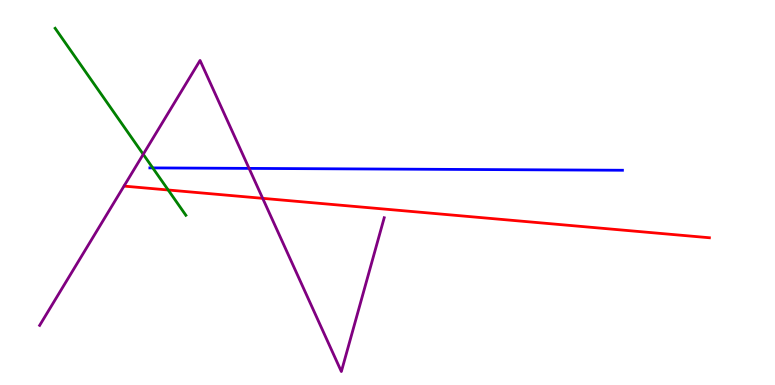[{'lines': ['blue', 'red'], 'intersections': []}, {'lines': ['green', 'red'], 'intersections': [{'x': 2.17, 'y': 5.07}]}, {'lines': ['purple', 'red'], 'intersections': [{'x': 3.39, 'y': 4.85}]}, {'lines': ['blue', 'green'], 'intersections': [{'x': 1.97, 'y': 5.64}]}, {'lines': ['blue', 'purple'], 'intersections': [{'x': 3.21, 'y': 5.63}]}, {'lines': ['green', 'purple'], 'intersections': [{'x': 1.85, 'y': 5.99}]}]